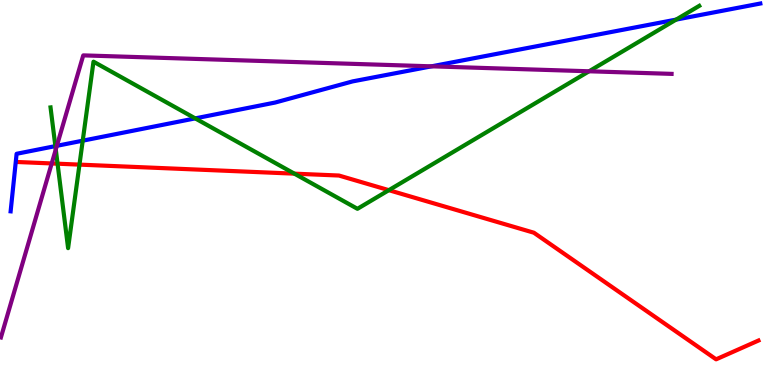[{'lines': ['blue', 'red'], 'intersections': []}, {'lines': ['green', 'red'], 'intersections': [{'x': 0.743, 'y': 5.75}, {'x': 1.03, 'y': 5.72}, {'x': 3.8, 'y': 5.49}, {'x': 5.02, 'y': 5.06}]}, {'lines': ['purple', 'red'], 'intersections': [{'x': 0.667, 'y': 5.75}]}, {'lines': ['blue', 'green'], 'intersections': [{'x': 0.714, 'y': 6.2}, {'x': 1.07, 'y': 6.35}, {'x': 2.52, 'y': 6.93}, {'x': 8.72, 'y': 9.49}]}, {'lines': ['blue', 'purple'], 'intersections': [{'x': 0.734, 'y': 6.21}, {'x': 5.57, 'y': 8.28}]}, {'lines': ['green', 'purple'], 'intersections': [{'x': 0.72, 'y': 6.12}, {'x': 7.6, 'y': 8.15}]}]